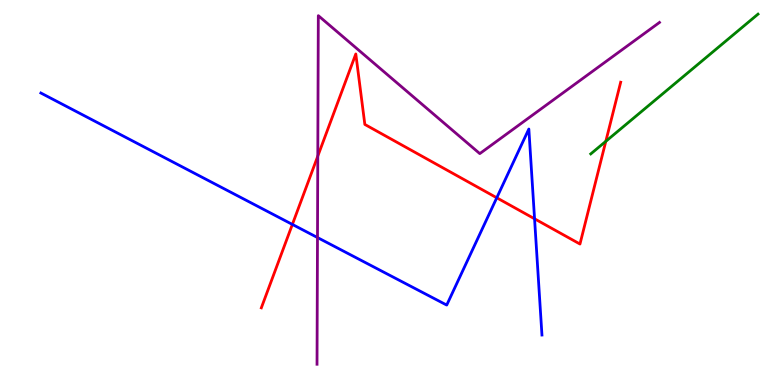[{'lines': ['blue', 'red'], 'intersections': [{'x': 3.77, 'y': 4.17}, {'x': 6.41, 'y': 4.86}, {'x': 6.9, 'y': 4.32}]}, {'lines': ['green', 'red'], 'intersections': [{'x': 7.82, 'y': 6.33}]}, {'lines': ['purple', 'red'], 'intersections': [{'x': 4.1, 'y': 5.95}]}, {'lines': ['blue', 'green'], 'intersections': []}, {'lines': ['blue', 'purple'], 'intersections': [{'x': 4.1, 'y': 3.83}]}, {'lines': ['green', 'purple'], 'intersections': []}]